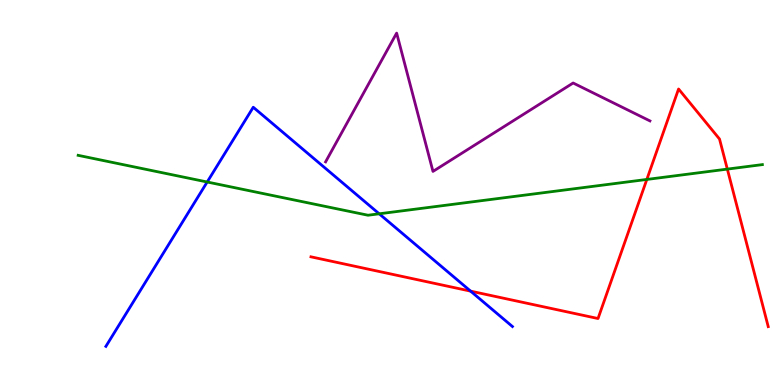[{'lines': ['blue', 'red'], 'intersections': [{'x': 6.07, 'y': 2.44}]}, {'lines': ['green', 'red'], 'intersections': [{'x': 8.35, 'y': 5.34}, {'x': 9.38, 'y': 5.61}]}, {'lines': ['purple', 'red'], 'intersections': []}, {'lines': ['blue', 'green'], 'intersections': [{'x': 2.67, 'y': 5.27}, {'x': 4.89, 'y': 4.45}]}, {'lines': ['blue', 'purple'], 'intersections': []}, {'lines': ['green', 'purple'], 'intersections': []}]